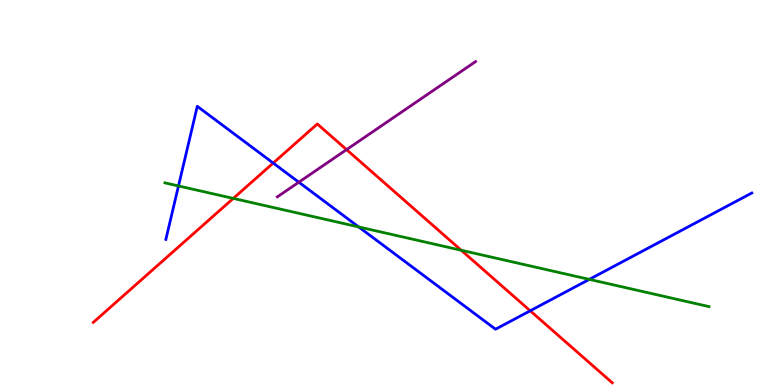[{'lines': ['blue', 'red'], 'intersections': [{'x': 3.53, 'y': 5.76}, {'x': 6.84, 'y': 1.93}]}, {'lines': ['green', 'red'], 'intersections': [{'x': 3.01, 'y': 4.85}, {'x': 5.95, 'y': 3.5}]}, {'lines': ['purple', 'red'], 'intersections': [{'x': 4.47, 'y': 6.11}]}, {'lines': ['blue', 'green'], 'intersections': [{'x': 2.3, 'y': 5.17}, {'x': 4.63, 'y': 4.11}, {'x': 7.6, 'y': 2.74}]}, {'lines': ['blue', 'purple'], 'intersections': [{'x': 3.86, 'y': 5.27}]}, {'lines': ['green', 'purple'], 'intersections': []}]